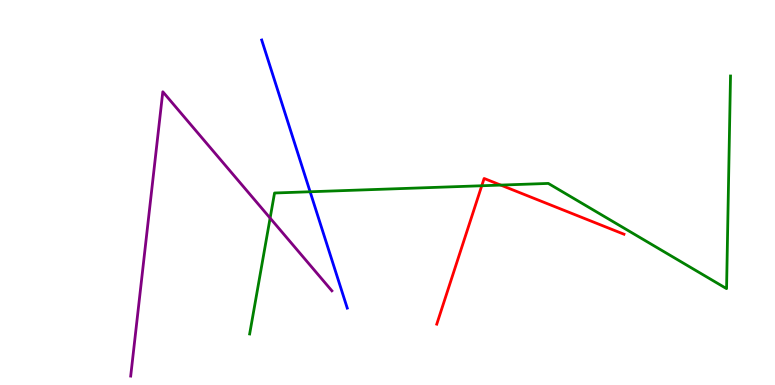[{'lines': ['blue', 'red'], 'intersections': []}, {'lines': ['green', 'red'], 'intersections': [{'x': 6.22, 'y': 5.18}, {'x': 6.46, 'y': 5.19}]}, {'lines': ['purple', 'red'], 'intersections': []}, {'lines': ['blue', 'green'], 'intersections': [{'x': 4.0, 'y': 5.02}]}, {'lines': ['blue', 'purple'], 'intersections': []}, {'lines': ['green', 'purple'], 'intersections': [{'x': 3.49, 'y': 4.34}]}]